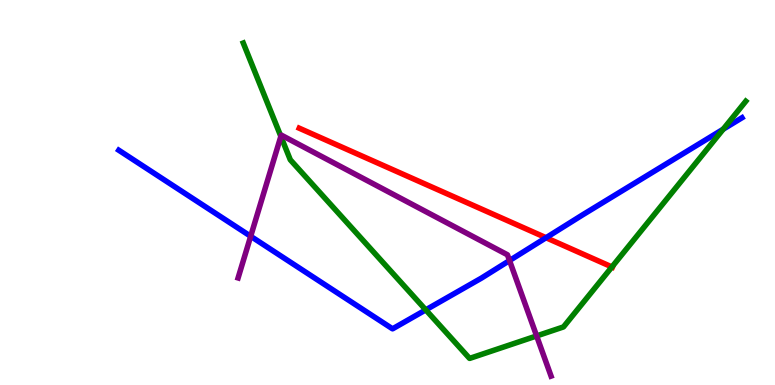[{'lines': ['blue', 'red'], 'intersections': [{'x': 7.05, 'y': 3.83}]}, {'lines': ['green', 'red'], 'intersections': [{'x': 7.9, 'y': 3.07}]}, {'lines': ['purple', 'red'], 'intersections': []}, {'lines': ['blue', 'green'], 'intersections': [{'x': 5.49, 'y': 1.95}, {'x': 9.33, 'y': 6.64}]}, {'lines': ['blue', 'purple'], 'intersections': [{'x': 3.23, 'y': 3.86}, {'x': 6.57, 'y': 3.23}]}, {'lines': ['green', 'purple'], 'intersections': [{'x': 3.62, 'y': 6.46}, {'x': 6.92, 'y': 1.27}]}]